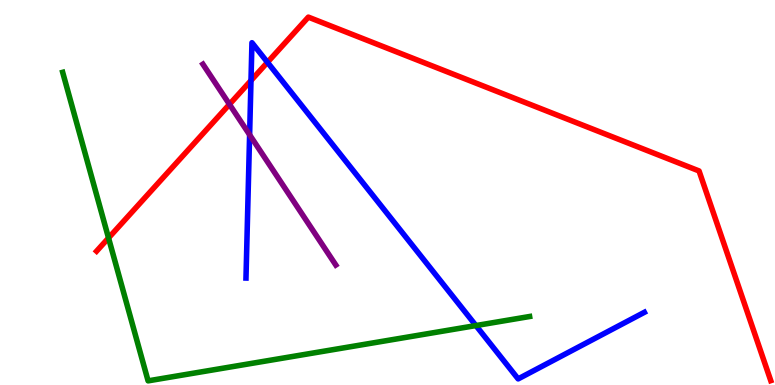[{'lines': ['blue', 'red'], 'intersections': [{'x': 3.24, 'y': 7.91}, {'x': 3.45, 'y': 8.38}]}, {'lines': ['green', 'red'], 'intersections': [{'x': 1.4, 'y': 3.82}]}, {'lines': ['purple', 'red'], 'intersections': [{'x': 2.96, 'y': 7.29}]}, {'lines': ['blue', 'green'], 'intersections': [{'x': 6.14, 'y': 1.54}]}, {'lines': ['blue', 'purple'], 'intersections': [{'x': 3.22, 'y': 6.5}]}, {'lines': ['green', 'purple'], 'intersections': []}]